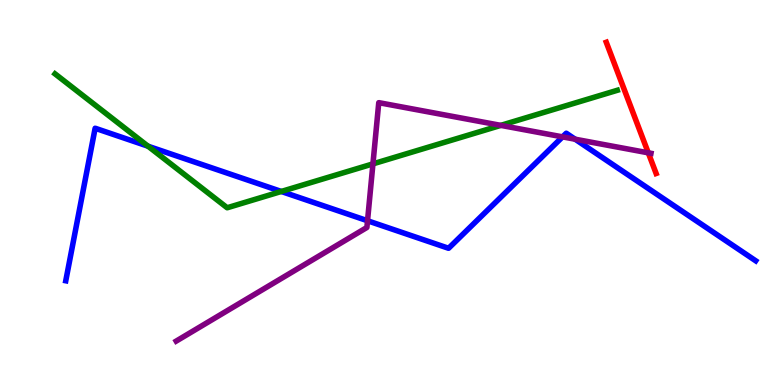[{'lines': ['blue', 'red'], 'intersections': []}, {'lines': ['green', 'red'], 'intersections': []}, {'lines': ['purple', 'red'], 'intersections': [{'x': 8.36, 'y': 6.03}]}, {'lines': ['blue', 'green'], 'intersections': [{'x': 1.91, 'y': 6.2}, {'x': 3.63, 'y': 5.03}]}, {'lines': ['blue', 'purple'], 'intersections': [{'x': 4.74, 'y': 4.27}, {'x': 7.26, 'y': 6.44}, {'x': 7.42, 'y': 6.38}]}, {'lines': ['green', 'purple'], 'intersections': [{'x': 4.81, 'y': 5.74}, {'x': 6.46, 'y': 6.74}]}]